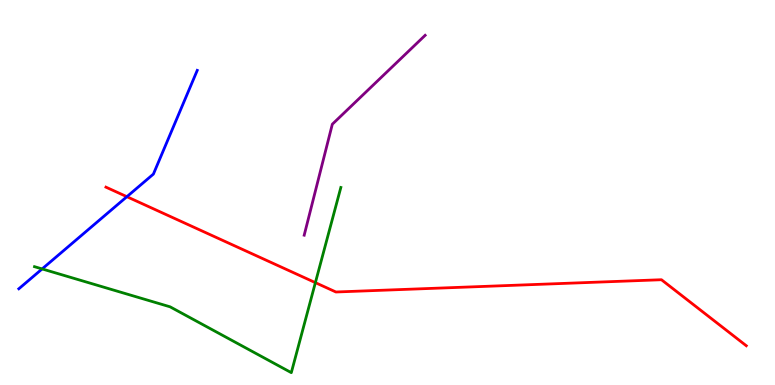[{'lines': ['blue', 'red'], 'intersections': [{'x': 1.64, 'y': 4.89}]}, {'lines': ['green', 'red'], 'intersections': [{'x': 4.07, 'y': 2.66}]}, {'lines': ['purple', 'red'], 'intersections': []}, {'lines': ['blue', 'green'], 'intersections': [{'x': 0.544, 'y': 3.01}]}, {'lines': ['blue', 'purple'], 'intersections': []}, {'lines': ['green', 'purple'], 'intersections': []}]